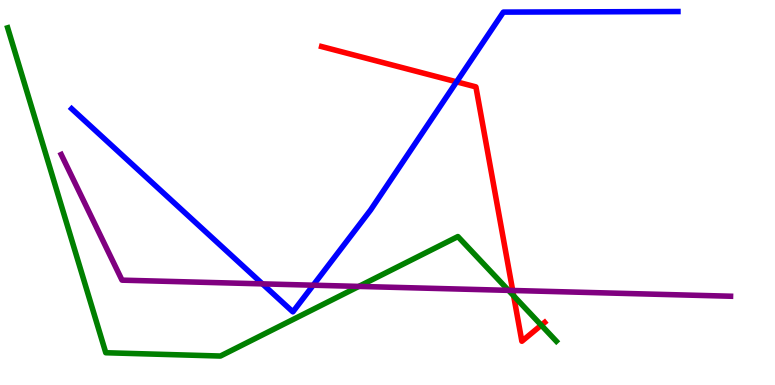[{'lines': ['blue', 'red'], 'intersections': [{'x': 5.89, 'y': 7.87}]}, {'lines': ['green', 'red'], 'intersections': [{'x': 6.63, 'y': 2.32}, {'x': 6.98, 'y': 1.55}]}, {'lines': ['purple', 'red'], 'intersections': [{'x': 6.62, 'y': 2.46}]}, {'lines': ['blue', 'green'], 'intersections': []}, {'lines': ['blue', 'purple'], 'intersections': [{'x': 3.39, 'y': 2.63}, {'x': 4.04, 'y': 2.59}]}, {'lines': ['green', 'purple'], 'intersections': [{'x': 4.63, 'y': 2.56}, {'x': 6.56, 'y': 2.46}]}]